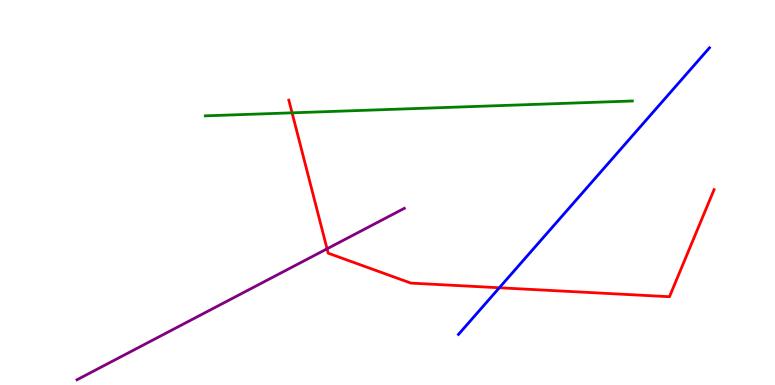[{'lines': ['blue', 'red'], 'intersections': [{'x': 6.44, 'y': 2.53}]}, {'lines': ['green', 'red'], 'intersections': [{'x': 3.77, 'y': 7.07}]}, {'lines': ['purple', 'red'], 'intersections': [{'x': 4.22, 'y': 3.54}]}, {'lines': ['blue', 'green'], 'intersections': []}, {'lines': ['blue', 'purple'], 'intersections': []}, {'lines': ['green', 'purple'], 'intersections': []}]